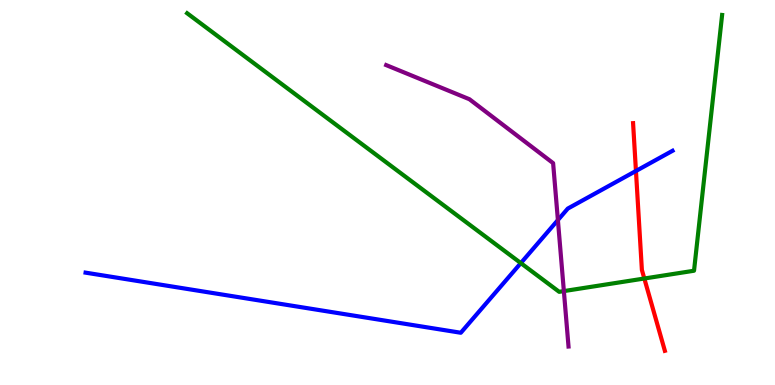[{'lines': ['blue', 'red'], 'intersections': [{'x': 8.21, 'y': 5.56}]}, {'lines': ['green', 'red'], 'intersections': [{'x': 8.31, 'y': 2.77}]}, {'lines': ['purple', 'red'], 'intersections': []}, {'lines': ['blue', 'green'], 'intersections': [{'x': 6.72, 'y': 3.17}]}, {'lines': ['blue', 'purple'], 'intersections': [{'x': 7.2, 'y': 4.28}]}, {'lines': ['green', 'purple'], 'intersections': [{'x': 7.28, 'y': 2.44}]}]